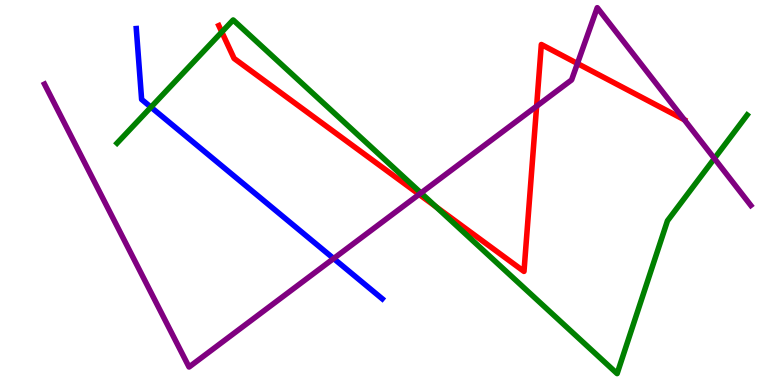[{'lines': ['blue', 'red'], 'intersections': []}, {'lines': ['green', 'red'], 'intersections': [{'x': 2.86, 'y': 9.17}, {'x': 5.63, 'y': 4.63}]}, {'lines': ['purple', 'red'], 'intersections': [{'x': 5.41, 'y': 4.95}, {'x': 6.92, 'y': 7.24}, {'x': 7.45, 'y': 8.35}, {'x': 8.83, 'y': 6.89}]}, {'lines': ['blue', 'green'], 'intersections': [{'x': 1.95, 'y': 7.22}]}, {'lines': ['blue', 'purple'], 'intersections': [{'x': 4.31, 'y': 3.29}]}, {'lines': ['green', 'purple'], 'intersections': [{'x': 5.43, 'y': 4.99}, {'x': 9.22, 'y': 5.88}]}]